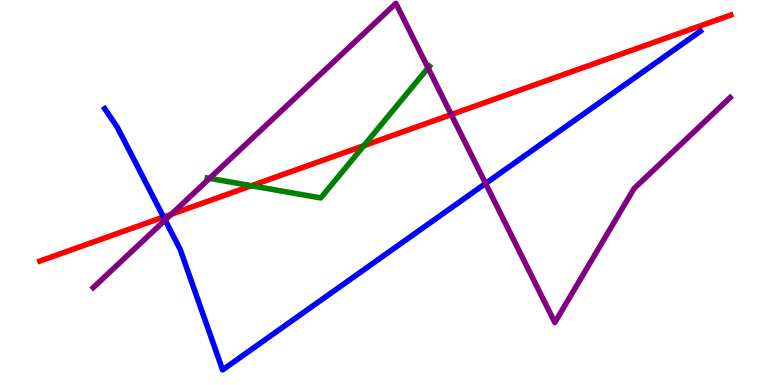[{'lines': ['blue', 'red'], 'intersections': [{'x': 2.11, 'y': 4.36}]}, {'lines': ['green', 'red'], 'intersections': [{'x': 3.24, 'y': 5.18}, {'x': 4.69, 'y': 6.22}]}, {'lines': ['purple', 'red'], 'intersections': [{'x': 2.21, 'y': 4.44}, {'x': 5.82, 'y': 7.02}]}, {'lines': ['blue', 'green'], 'intersections': []}, {'lines': ['blue', 'purple'], 'intersections': [{'x': 2.13, 'y': 4.28}, {'x': 6.27, 'y': 5.23}]}, {'lines': ['green', 'purple'], 'intersections': [{'x': 2.7, 'y': 5.37}, {'x': 5.52, 'y': 8.24}]}]